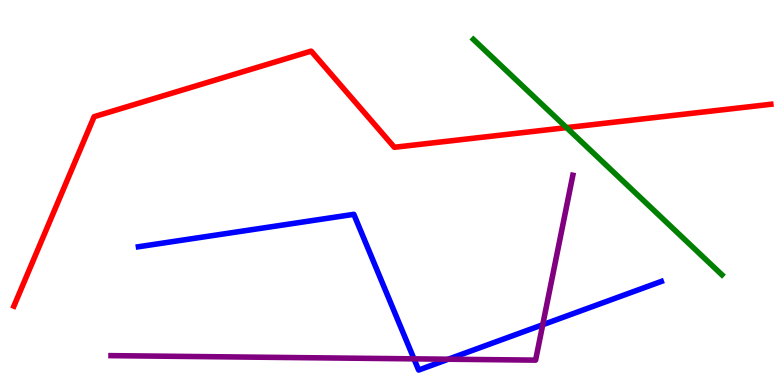[{'lines': ['blue', 'red'], 'intersections': []}, {'lines': ['green', 'red'], 'intersections': [{'x': 7.31, 'y': 6.69}]}, {'lines': ['purple', 'red'], 'intersections': []}, {'lines': ['blue', 'green'], 'intersections': []}, {'lines': ['blue', 'purple'], 'intersections': [{'x': 5.34, 'y': 0.679}, {'x': 5.78, 'y': 0.67}, {'x': 7.0, 'y': 1.57}]}, {'lines': ['green', 'purple'], 'intersections': []}]